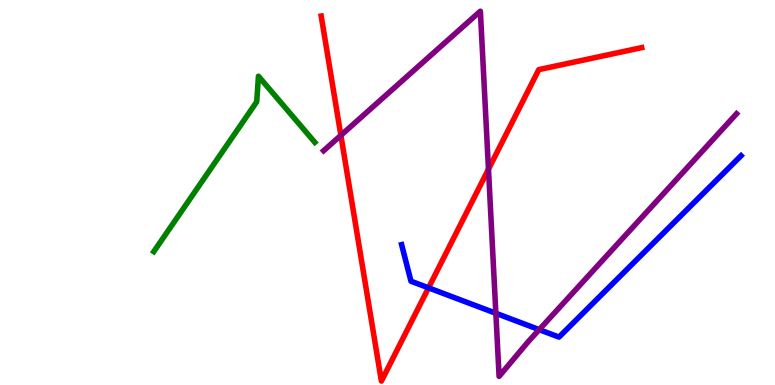[{'lines': ['blue', 'red'], 'intersections': [{'x': 5.53, 'y': 2.52}]}, {'lines': ['green', 'red'], 'intersections': []}, {'lines': ['purple', 'red'], 'intersections': [{'x': 4.4, 'y': 6.48}, {'x': 6.3, 'y': 5.61}]}, {'lines': ['blue', 'green'], 'intersections': []}, {'lines': ['blue', 'purple'], 'intersections': [{'x': 6.4, 'y': 1.86}, {'x': 6.96, 'y': 1.44}]}, {'lines': ['green', 'purple'], 'intersections': []}]